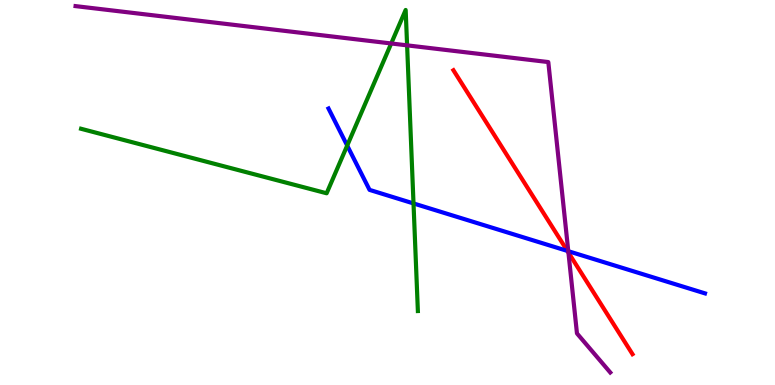[{'lines': ['blue', 'red'], 'intersections': [{'x': 7.32, 'y': 3.48}]}, {'lines': ['green', 'red'], 'intersections': []}, {'lines': ['purple', 'red'], 'intersections': [{'x': 7.33, 'y': 3.44}]}, {'lines': ['blue', 'green'], 'intersections': [{'x': 4.48, 'y': 6.22}, {'x': 5.34, 'y': 4.72}]}, {'lines': ['blue', 'purple'], 'intersections': [{'x': 7.33, 'y': 3.48}]}, {'lines': ['green', 'purple'], 'intersections': [{'x': 5.05, 'y': 8.87}, {'x': 5.25, 'y': 8.82}]}]